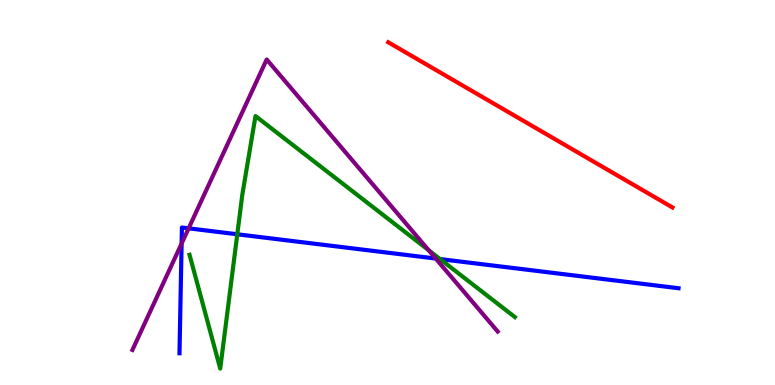[{'lines': ['blue', 'red'], 'intersections': []}, {'lines': ['green', 'red'], 'intersections': []}, {'lines': ['purple', 'red'], 'intersections': []}, {'lines': ['blue', 'green'], 'intersections': [{'x': 3.06, 'y': 3.91}, {'x': 5.68, 'y': 3.27}]}, {'lines': ['blue', 'purple'], 'intersections': [{'x': 2.34, 'y': 3.67}, {'x': 2.43, 'y': 4.07}, {'x': 5.62, 'y': 3.28}]}, {'lines': ['green', 'purple'], 'intersections': [{'x': 5.53, 'y': 3.5}]}]